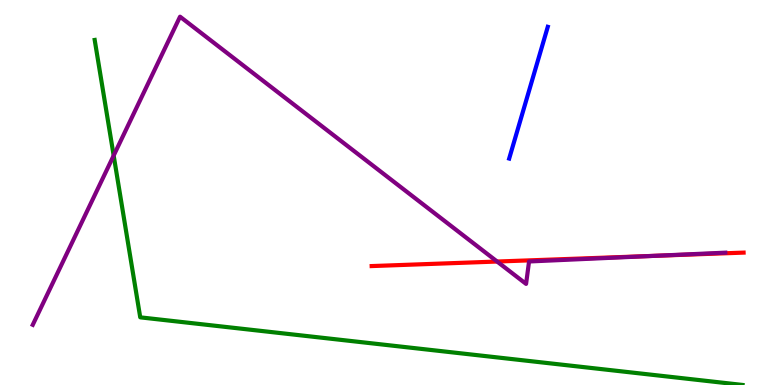[{'lines': ['blue', 'red'], 'intersections': []}, {'lines': ['green', 'red'], 'intersections': []}, {'lines': ['purple', 'red'], 'intersections': [{'x': 6.41, 'y': 3.21}, {'x': 8.45, 'y': 3.36}]}, {'lines': ['blue', 'green'], 'intersections': []}, {'lines': ['blue', 'purple'], 'intersections': []}, {'lines': ['green', 'purple'], 'intersections': [{'x': 1.47, 'y': 5.96}]}]